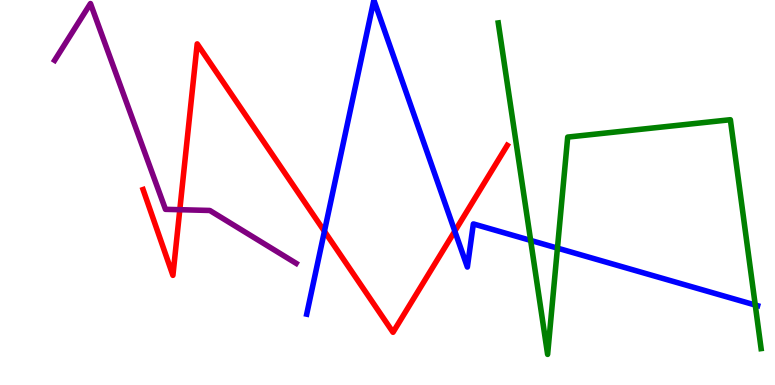[{'lines': ['blue', 'red'], 'intersections': [{'x': 4.19, 'y': 3.99}, {'x': 5.87, 'y': 4.0}]}, {'lines': ['green', 'red'], 'intersections': []}, {'lines': ['purple', 'red'], 'intersections': [{'x': 2.32, 'y': 4.55}]}, {'lines': ['blue', 'green'], 'intersections': [{'x': 6.85, 'y': 3.76}, {'x': 7.19, 'y': 3.56}, {'x': 9.75, 'y': 2.08}]}, {'lines': ['blue', 'purple'], 'intersections': []}, {'lines': ['green', 'purple'], 'intersections': []}]